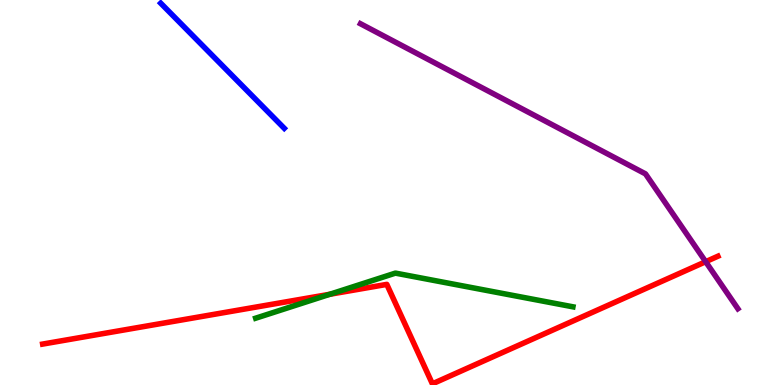[{'lines': ['blue', 'red'], 'intersections': []}, {'lines': ['green', 'red'], 'intersections': [{'x': 4.26, 'y': 2.36}]}, {'lines': ['purple', 'red'], 'intersections': [{'x': 9.11, 'y': 3.2}]}, {'lines': ['blue', 'green'], 'intersections': []}, {'lines': ['blue', 'purple'], 'intersections': []}, {'lines': ['green', 'purple'], 'intersections': []}]